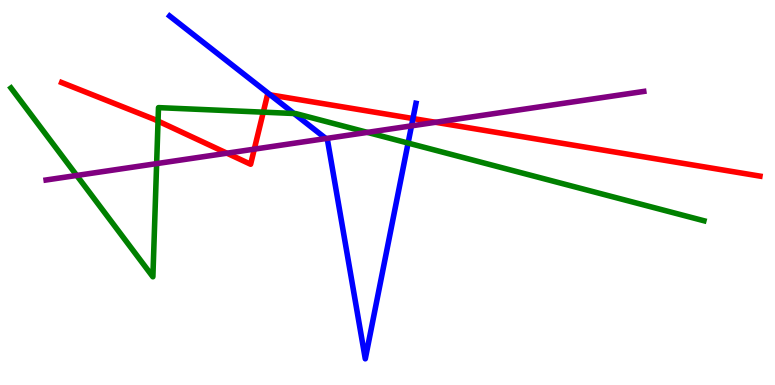[{'lines': ['blue', 'red'], 'intersections': [{'x': 3.49, 'y': 7.54}, {'x': 5.33, 'y': 6.92}]}, {'lines': ['green', 'red'], 'intersections': [{'x': 2.04, 'y': 6.85}, {'x': 3.4, 'y': 7.09}]}, {'lines': ['purple', 'red'], 'intersections': [{'x': 2.93, 'y': 6.02}, {'x': 3.28, 'y': 6.13}, {'x': 5.62, 'y': 6.82}]}, {'lines': ['blue', 'green'], 'intersections': [{'x': 3.79, 'y': 7.05}, {'x': 5.27, 'y': 6.28}]}, {'lines': ['blue', 'purple'], 'intersections': [{'x': 4.21, 'y': 6.4}, {'x': 5.31, 'y': 6.73}]}, {'lines': ['green', 'purple'], 'intersections': [{'x': 0.99, 'y': 5.44}, {'x': 2.02, 'y': 5.75}, {'x': 4.74, 'y': 6.56}]}]